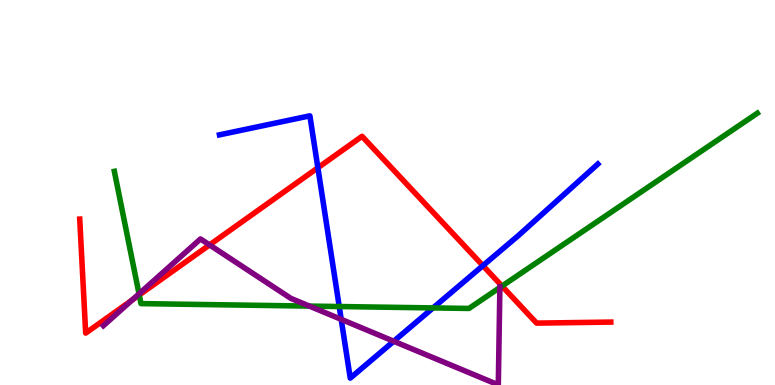[{'lines': ['blue', 'red'], 'intersections': [{'x': 4.1, 'y': 5.64}, {'x': 6.23, 'y': 3.1}]}, {'lines': ['green', 'red'], 'intersections': [{'x': 1.8, 'y': 2.34}, {'x': 6.48, 'y': 2.57}]}, {'lines': ['purple', 'red'], 'intersections': [{'x': 1.7, 'y': 2.2}, {'x': 2.7, 'y': 3.64}]}, {'lines': ['blue', 'green'], 'intersections': [{'x': 4.38, 'y': 2.04}, {'x': 5.59, 'y': 2.0}]}, {'lines': ['blue', 'purple'], 'intersections': [{'x': 4.4, 'y': 1.71}, {'x': 5.08, 'y': 1.14}]}, {'lines': ['green', 'purple'], 'intersections': [{'x': 1.79, 'y': 2.37}, {'x': 3.99, 'y': 2.05}, {'x': 6.45, 'y': 2.53}]}]